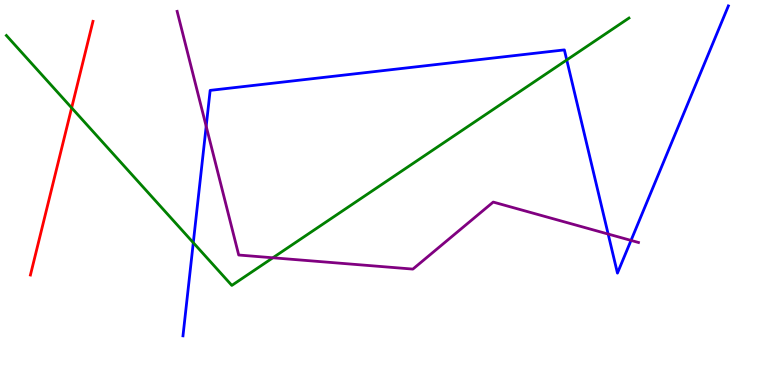[{'lines': ['blue', 'red'], 'intersections': []}, {'lines': ['green', 'red'], 'intersections': [{'x': 0.924, 'y': 7.2}]}, {'lines': ['purple', 'red'], 'intersections': []}, {'lines': ['blue', 'green'], 'intersections': [{'x': 2.49, 'y': 3.7}, {'x': 7.31, 'y': 8.44}]}, {'lines': ['blue', 'purple'], 'intersections': [{'x': 2.66, 'y': 6.72}, {'x': 7.85, 'y': 3.92}, {'x': 8.14, 'y': 3.76}]}, {'lines': ['green', 'purple'], 'intersections': [{'x': 3.52, 'y': 3.3}]}]